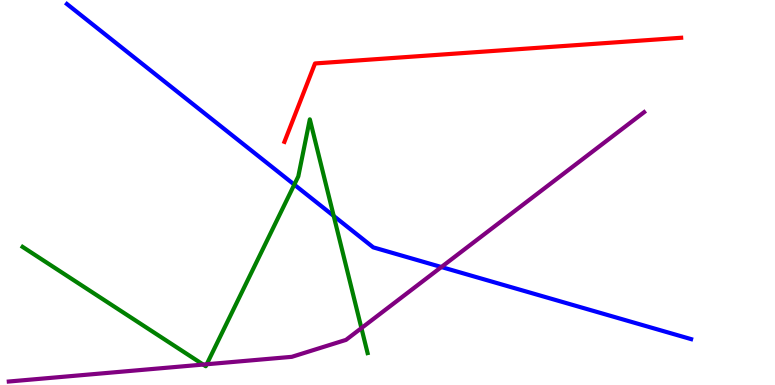[{'lines': ['blue', 'red'], 'intersections': []}, {'lines': ['green', 'red'], 'intersections': []}, {'lines': ['purple', 'red'], 'intersections': []}, {'lines': ['blue', 'green'], 'intersections': [{'x': 3.8, 'y': 5.2}, {'x': 4.31, 'y': 4.39}]}, {'lines': ['blue', 'purple'], 'intersections': [{'x': 5.7, 'y': 3.06}]}, {'lines': ['green', 'purple'], 'intersections': [{'x': 2.62, 'y': 0.531}, {'x': 2.67, 'y': 0.539}, {'x': 4.66, 'y': 1.48}]}]